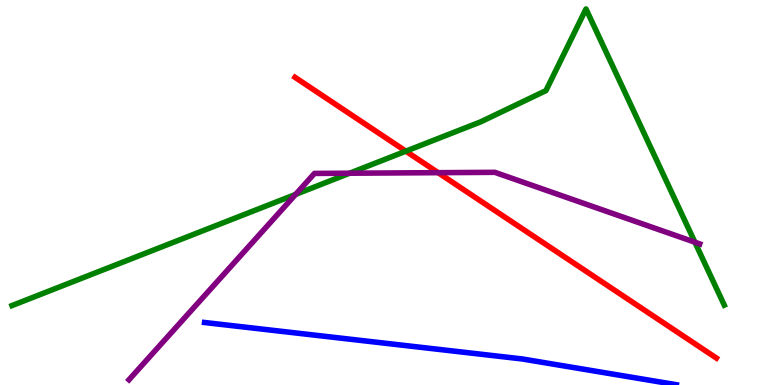[{'lines': ['blue', 'red'], 'intersections': []}, {'lines': ['green', 'red'], 'intersections': [{'x': 5.24, 'y': 6.07}]}, {'lines': ['purple', 'red'], 'intersections': [{'x': 5.65, 'y': 5.52}]}, {'lines': ['blue', 'green'], 'intersections': []}, {'lines': ['blue', 'purple'], 'intersections': []}, {'lines': ['green', 'purple'], 'intersections': [{'x': 3.81, 'y': 4.95}, {'x': 4.51, 'y': 5.5}, {'x': 8.97, 'y': 3.71}]}]